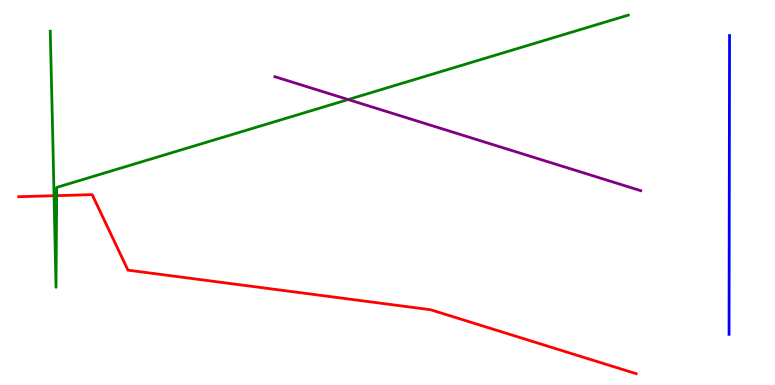[{'lines': ['blue', 'red'], 'intersections': []}, {'lines': ['green', 'red'], 'intersections': [{'x': 0.697, 'y': 4.92}, {'x': 0.731, 'y': 4.92}]}, {'lines': ['purple', 'red'], 'intersections': []}, {'lines': ['blue', 'green'], 'intersections': []}, {'lines': ['blue', 'purple'], 'intersections': []}, {'lines': ['green', 'purple'], 'intersections': [{'x': 4.49, 'y': 7.41}]}]